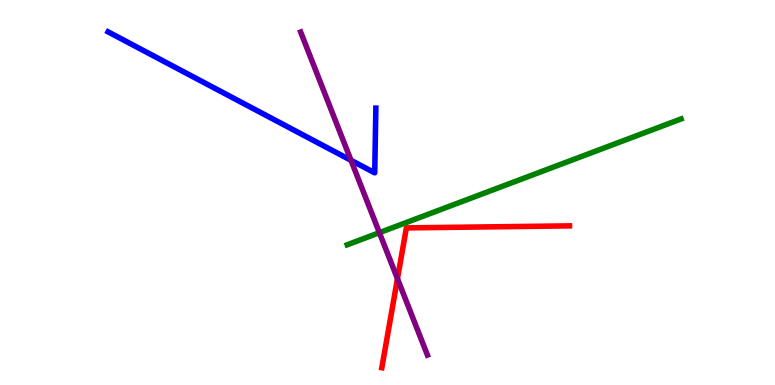[{'lines': ['blue', 'red'], 'intersections': []}, {'lines': ['green', 'red'], 'intersections': []}, {'lines': ['purple', 'red'], 'intersections': [{'x': 5.13, 'y': 2.76}]}, {'lines': ['blue', 'green'], 'intersections': []}, {'lines': ['blue', 'purple'], 'intersections': [{'x': 4.53, 'y': 5.84}]}, {'lines': ['green', 'purple'], 'intersections': [{'x': 4.9, 'y': 3.96}]}]